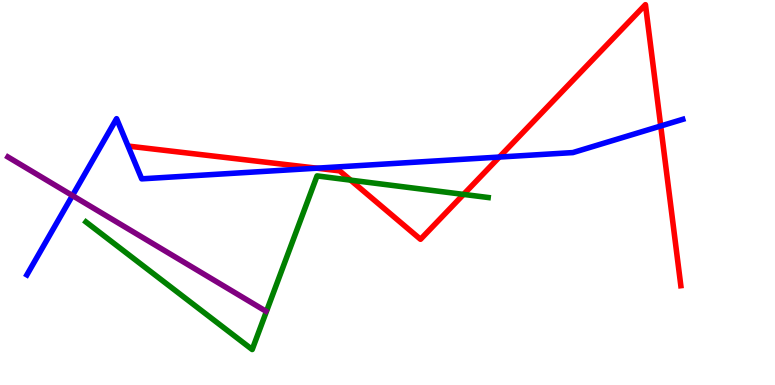[{'lines': ['blue', 'red'], 'intersections': [{'x': 4.09, 'y': 5.63}, {'x': 6.44, 'y': 5.92}, {'x': 8.53, 'y': 6.73}]}, {'lines': ['green', 'red'], 'intersections': [{'x': 4.52, 'y': 5.32}, {'x': 5.98, 'y': 4.95}]}, {'lines': ['purple', 'red'], 'intersections': []}, {'lines': ['blue', 'green'], 'intersections': []}, {'lines': ['blue', 'purple'], 'intersections': [{'x': 0.935, 'y': 4.92}]}, {'lines': ['green', 'purple'], 'intersections': []}]